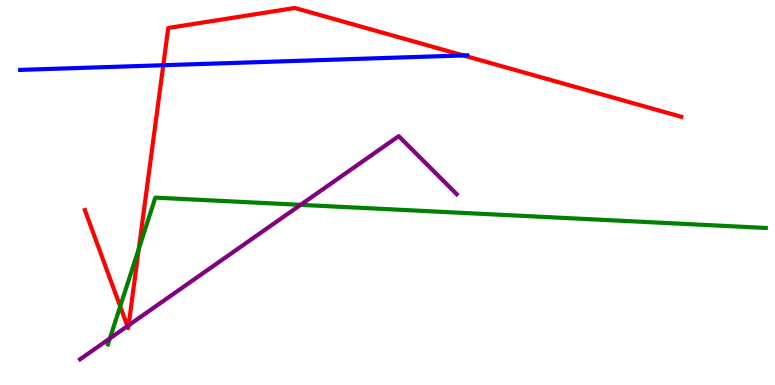[{'lines': ['blue', 'red'], 'intersections': [{'x': 2.11, 'y': 8.31}, {'x': 5.98, 'y': 8.56}]}, {'lines': ['green', 'red'], 'intersections': [{'x': 1.55, 'y': 2.04}, {'x': 1.79, 'y': 3.54}]}, {'lines': ['purple', 'red'], 'intersections': [{'x': 1.64, 'y': 1.53}, {'x': 1.66, 'y': 1.55}]}, {'lines': ['blue', 'green'], 'intersections': []}, {'lines': ['blue', 'purple'], 'intersections': []}, {'lines': ['green', 'purple'], 'intersections': [{'x': 1.42, 'y': 1.21}, {'x': 3.88, 'y': 4.68}]}]